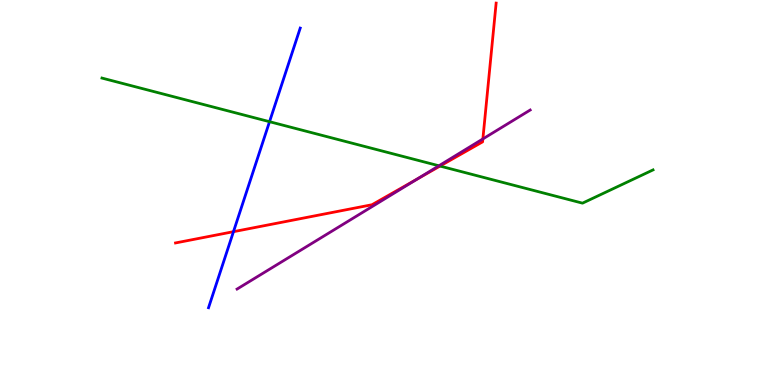[{'lines': ['blue', 'red'], 'intersections': [{'x': 3.01, 'y': 3.98}]}, {'lines': ['green', 'red'], 'intersections': [{'x': 5.68, 'y': 5.69}]}, {'lines': ['purple', 'red'], 'intersections': [{'x': 5.38, 'y': 5.35}, {'x': 6.23, 'y': 6.39}]}, {'lines': ['blue', 'green'], 'intersections': [{'x': 3.48, 'y': 6.84}]}, {'lines': ['blue', 'purple'], 'intersections': []}, {'lines': ['green', 'purple'], 'intersections': [{'x': 5.66, 'y': 5.69}]}]